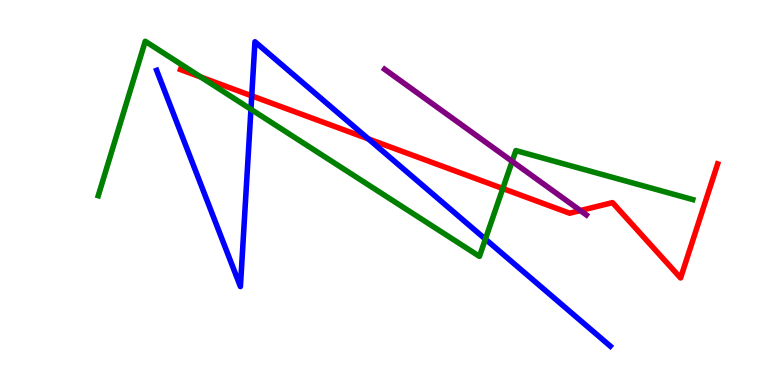[{'lines': ['blue', 'red'], 'intersections': [{'x': 3.25, 'y': 7.51}, {'x': 4.75, 'y': 6.39}]}, {'lines': ['green', 'red'], 'intersections': [{'x': 2.59, 'y': 8.0}, {'x': 6.49, 'y': 5.1}]}, {'lines': ['purple', 'red'], 'intersections': [{'x': 7.49, 'y': 4.53}]}, {'lines': ['blue', 'green'], 'intersections': [{'x': 3.24, 'y': 7.16}, {'x': 6.26, 'y': 3.79}]}, {'lines': ['blue', 'purple'], 'intersections': []}, {'lines': ['green', 'purple'], 'intersections': [{'x': 6.61, 'y': 5.81}]}]